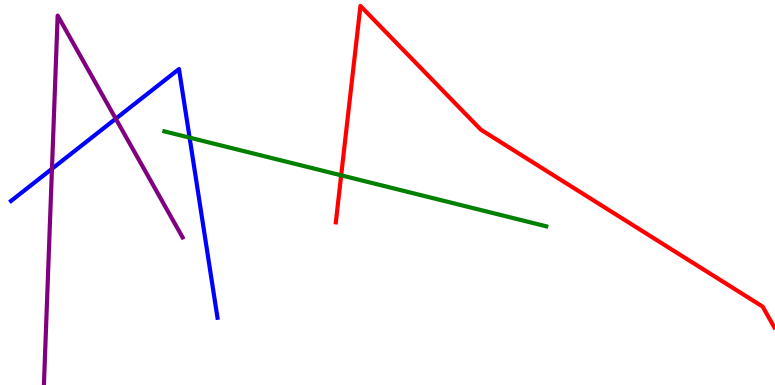[{'lines': ['blue', 'red'], 'intersections': []}, {'lines': ['green', 'red'], 'intersections': [{'x': 4.4, 'y': 5.45}]}, {'lines': ['purple', 'red'], 'intersections': []}, {'lines': ['blue', 'green'], 'intersections': [{'x': 2.45, 'y': 6.43}]}, {'lines': ['blue', 'purple'], 'intersections': [{'x': 0.67, 'y': 5.62}, {'x': 1.49, 'y': 6.92}]}, {'lines': ['green', 'purple'], 'intersections': []}]